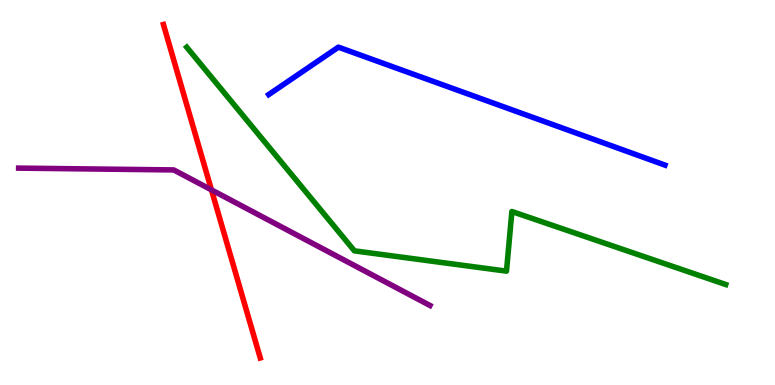[{'lines': ['blue', 'red'], 'intersections': []}, {'lines': ['green', 'red'], 'intersections': []}, {'lines': ['purple', 'red'], 'intersections': [{'x': 2.73, 'y': 5.07}]}, {'lines': ['blue', 'green'], 'intersections': []}, {'lines': ['blue', 'purple'], 'intersections': []}, {'lines': ['green', 'purple'], 'intersections': []}]